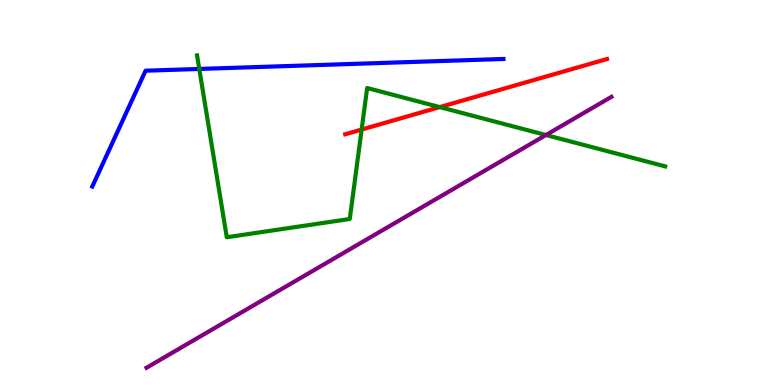[{'lines': ['blue', 'red'], 'intersections': []}, {'lines': ['green', 'red'], 'intersections': [{'x': 4.67, 'y': 6.63}, {'x': 5.67, 'y': 7.22}]}, {'lines': ['purple', 'red'], 'intersections': []}, {'lines': ['blue', 'green'], 'intersections': [{'x': 2.57, 'y': 8.21}]}, {'lines': ['blue', 'purple'], 'intersections': []}, {'lines': ['green', 'purple'], 'intersections': [{'x': 7.04, 'y': 6.49}]}]